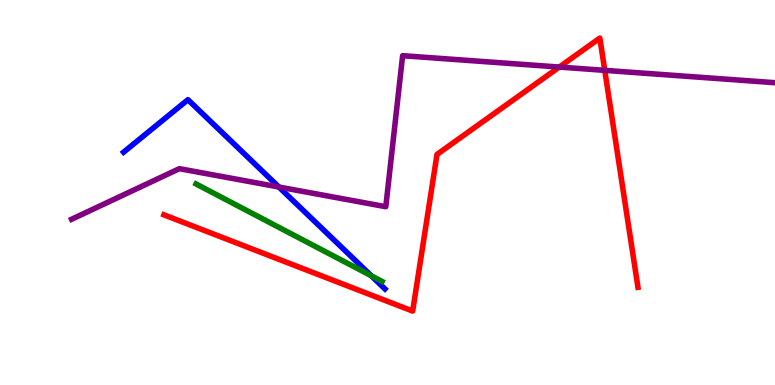[{'lines': ['blue', 'red'], 'intersections': []}, {'lines': ['green', 'red'], 'intersections': []}, {'lines': ['purple', 'red'], 'intersections': [{'x': 7.22, 'y': 8.26}, {'x': 7.8, 'y': 8.17}]}, {'lines': ['blue', 'green'], 'intersections': [{'x': 4.79, 'y': 2.84}]}, {'lines': ['blue', 'purple'], 'intersections': [{'x': 3.6, 'y': 5.14}]}, {'lines': ['green', 'purple'], 'intersections': []}]